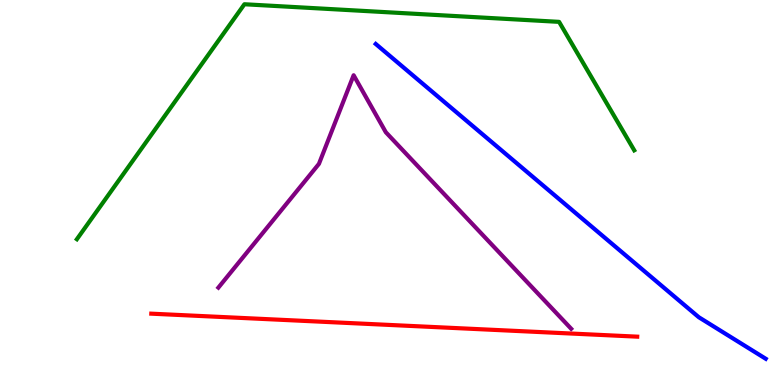[{'lines': ['blue', 'red'], 'intersections': []}, {'lines': ['green', 'red'], 'intersections': []}, {'lines': ['purple', 'red'], 'intersections': []}, {'lines': ['blue', 'green'], 'intersections': []}, {'lines': ['blue', 'purple'], 'intersections': []}, {'lines': ['green', 'purple'], 'intersections': []}]